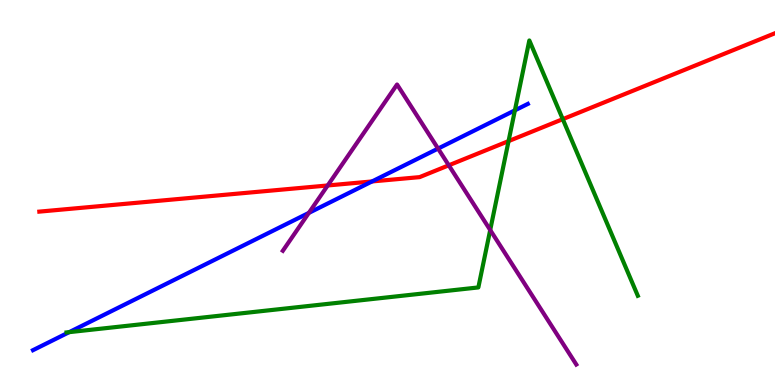[{'lines': ['blue', 'red'], 'intersections': [{'x': 4.8, 'y': 5.29}]}, {'lines': ['green', 'red'], 'intersections': [{'x': 6.56, 'y': 6.33}, {'x': 7.26, 'y': 6.9}]}, {'lines': ['purple', 'red'], 'intersections': [{'x': 4.23, 'y': 5.18}, {'x': 5.79, 'y': 5.71}]}, {'lines': ['blue', 'green'], 'intersections': [{'x': 0.893, 'y': 1.37}, {'x': 6.64, 'y': 7.13}]}, {'lines': ['blue', 'purple'], 'intersections': [{'x': 3.99, 'y': 4.47}, {'x': 5.65, 'y': 6.14}]}, {'lines': ['green', 'purple'], 'intersections': [{'x': 6.33, 'y': 4.03}]}]